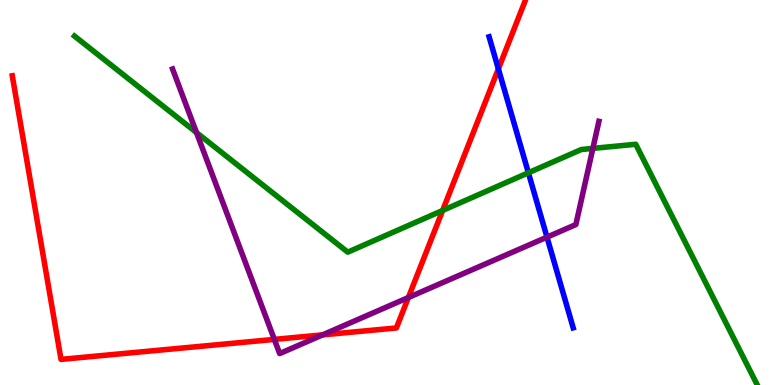[{'lines': ['blue', 'red'], 'intersections': [{'x': 6.43, 'y': 8.21}]}, {'lines': ['green', 'red'], 'intersections': [{'x': 5.71, 'y': 4.53}]}, {'lines': ['purple', 'red'], 'intersections': [{'x': 3.54, 'y': 1.18}, {'x': 4.16, 'y': 1.3}, {'x': 5.27, 'y': 2.27}]}, {'lines': ['blue', 'green'], 'intersections': [{'x': 6.82, 'y': 5.51}]}, {'lines': ['blue', 'purple'], 'intersections': [{'x': 7.06, 'y': 3.84}]}, {'lines': ['green', 'purple'], 'intersections': [{'x': 2.54, 'y': 6.56}, {'x': 7.65, 'y': 6.15}]}]